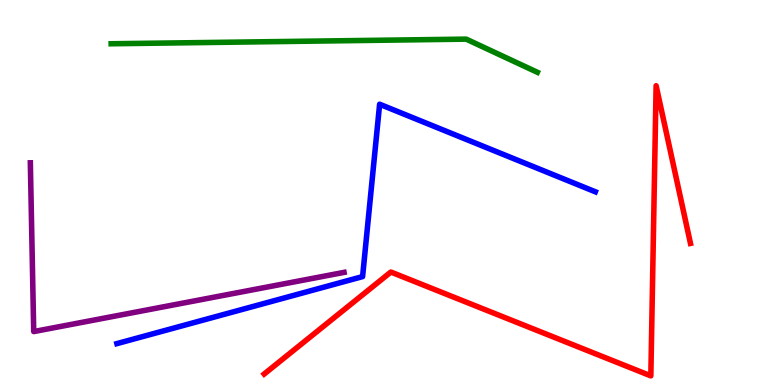[{'lines': ['blue', 'red'], 'intersections': []}, {'lines': ['green', 'red'], 'intersections': []}, {'lines': ['purple', 'red'], 'intersections': []}, {'lines': ['blue', 'green'], 'intersections': []}, {'lines': ['blue', 'purple'], 'intersections': []}, {'lines': ['green', 'purple'], 'intersections': []}]